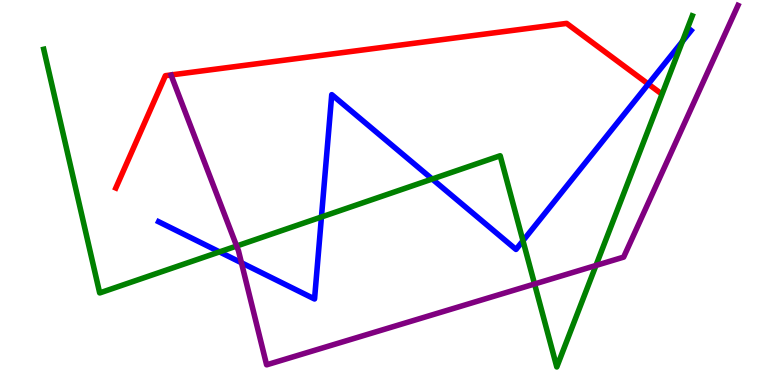[{'lines': ['blue', 'red'], 'intersections': [{'x': 8.37, 'y': 7.82}]}, {'lines': ['green', 'red'], 'intersections': []}, {'lines': ['purple', 'red'], 'intersections': []}, {'lines': ['blue', 'green'], 'intersections': [{'x': 2.83, 'y': 3.46}, {'x': 4.15, 'y': 4.36}, {'x': 5.58, 'y': 5.35}, {'x': 6.75, 'y': 3.75}, {'x': 8.81, 'y': 8.92}]}, {'lines': ['blue', 'purple'], 'intersections': [{'x': 3.12, 'y': 3.18}]}, {'lines': ['green', 'purple'], 'intersections': [{'x': 3.05, 'y': 3.61}, {'x': 6.9, 'y': 2.62}, {'x': 7.69, 'y': 3.1}]}]